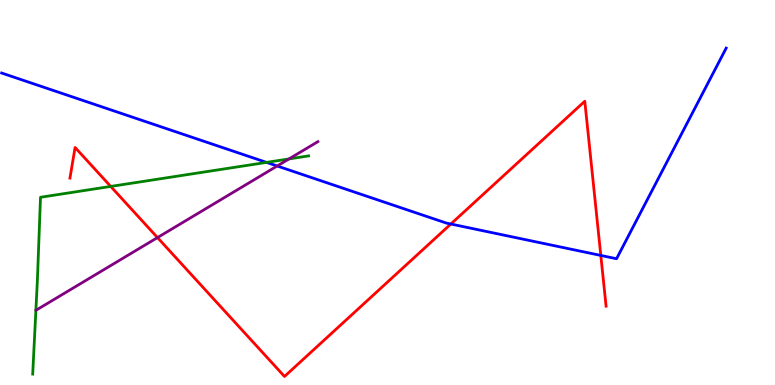[{'lines': ['blue', 'red'], 'intersections': [{'x': 5.82, 'y': 4.18}, {'x': 7.75, 'y': 3.37}]}, {'lines': ['green', 'red'], 'intersections': [{'x': 1.43, 'y': 5.16}]}, {'lines': ['purple', 'red'], 'intersections': [{'x': 2.03, 'y': 3.83}]}, {'lines': ['blue', 'green'], 'intersections': [{'x': 3.44, 'y': 5.78}]}, {'lines': ['blue', 'purple'], 'intersections': [{'x': 3.58, 'y': 5.69}]}, {'lines': ['green', 'purple'], 'intersections': [{'x': 3.73, 'y': 5.87}]}]